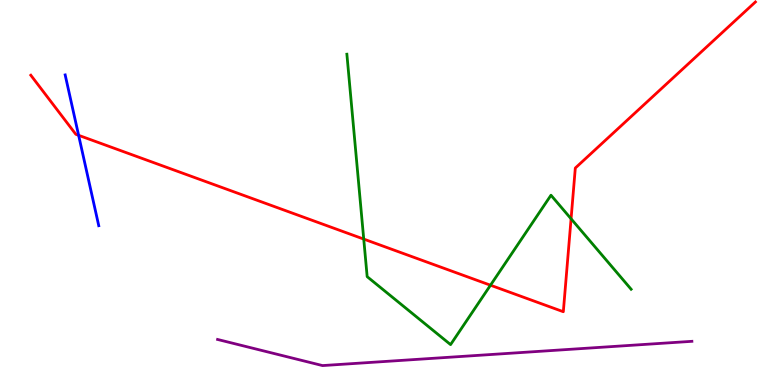[{'lines': ['blue', 'red'], 'intersections': [{'x': 1.01, 'y': 6.49}]}, {'lines': ['green', 'red'], 'intersections': [{'x': 4.69, 'y': 3.79}, {'x': 6.33, 'y': 2.59}, {'x': 7.37, 'y': 4.32}]}, {'lines': ['purple', 'red'], 'intersections': []}, {'lines': ['blue', 'green'], 'intersections': []}, {'lines': ['blue', 'purple'], 'intersections': []}, {'lines': ['green', 'purple'], 'intersections': []}]